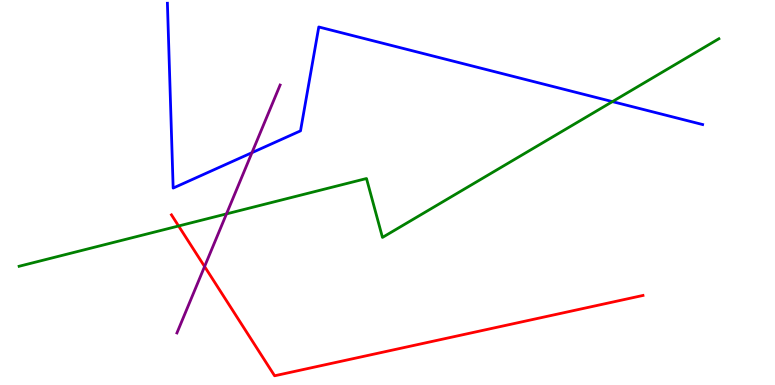[{'lines': ['blue', 'red'], 'intersections': []}, {'lines': ['green', 'red'], 'intersections': [{'x': 2.3, 'y': 4.13}]}, {'lines': ['purple', 'red'], 'intersections': [{'x': 2.64, 'y': 3.08}]}, {'lines': ['blue', 'green'], 'intersections': [{'x': 7.9, 'y': 7.36}]}, {'lines': ['blue', 'purple'], 'intersections': [{'x': 3.25, 'y': 6.03}]}, {'lines': ['green', 'purple'], 'intersections': [{'x': 2.92, 'y': 4.44}]}]